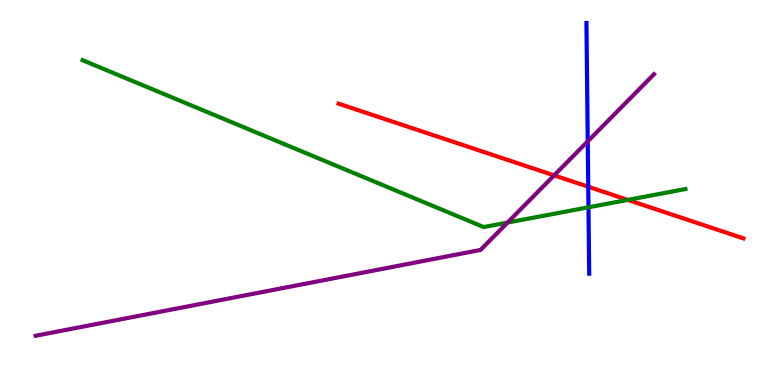[{'lines': ['blue', 'red'], 'intersections': [{'x': 7.59, 'y': 5.15}]}, {'lines': ['green', 'red'], 'intersections': [{'x': 8.1, 'y': 4.81}]}, {'lines': ['purple', 'red'], 'intersections': [{'x': 7.15, 'y': 5.44}]}, {'lines': ['blue', 'green'], 'intersections': [{'x': 7.59, 'y': 4.62}]}, {'lines': ['blue', 'purple'], 'intersections': [{'x': 7.58, 'y': 6.33}]}, {'lines': ['green', 'purple'], 'intersections': [{'x': 6.55, 'y': 4.22}]}]